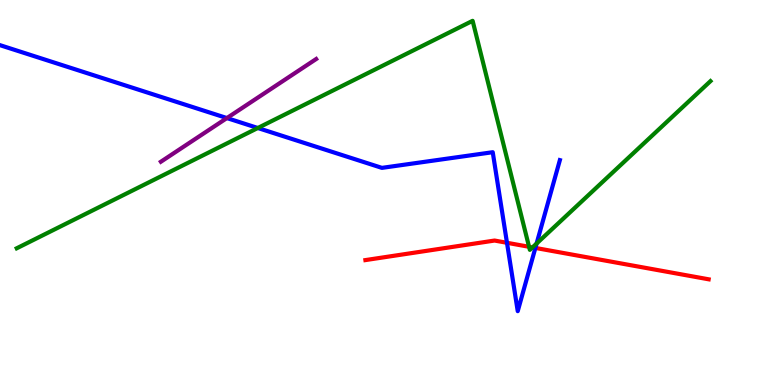[{'lines': ['blue', 'red'], 'intersections': [{'x': 6.54, 'y': 3.69}, {'x': 6.91, 'y': 3.56}]}, {'lines': ['green', 'red'], 'intersections': [{'x': 6.83, 'y': 3.59}, {'x': 6.87, 'y': 3.57}]}, {'lines': ['purple', 'red'], 'intersections': []}, {'lines': ['blue', 'green'], 'intersections': [{'x': 3.33, 'y': 6.68}, {'x': 6.92, 'y': 3.67}]}, {'lines': ['blue', 'purple'], 'intersections': [{'x': 2.93, 'y': 6.93}]}, {'lines': ['green', 'purple'], 'intersections': []}]